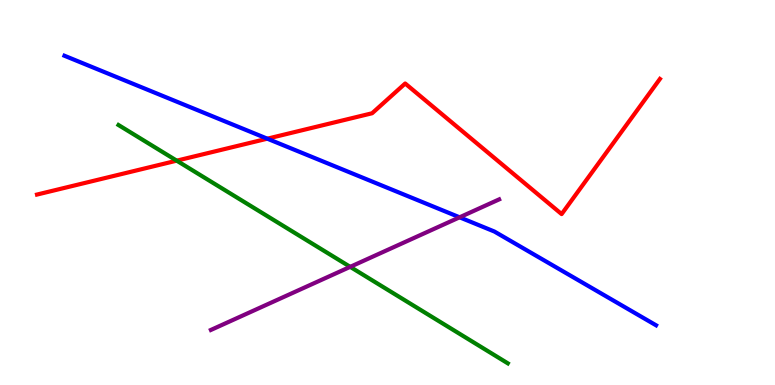[{'lines': ['blue', 'red'], 'intersections': [{'x': 3.45, 'y': 6.4}]}, {'lines': ['green', 'red'], 'intersections': [{'x': 2.28, 'y': 5.83}]}, {'lines': ['purple', 'red'], 'intersections': []}, {'lines': ['blue', 'green'], 'intersections': []}, {'lines': ['blue', 'purple'], 'intersections': [{'x': 5.93, 'y': 4.36}]}, {'lines': ['green', 'purple'], 'intersections': [{'x': 4.52, 'y': 3.07}]}]